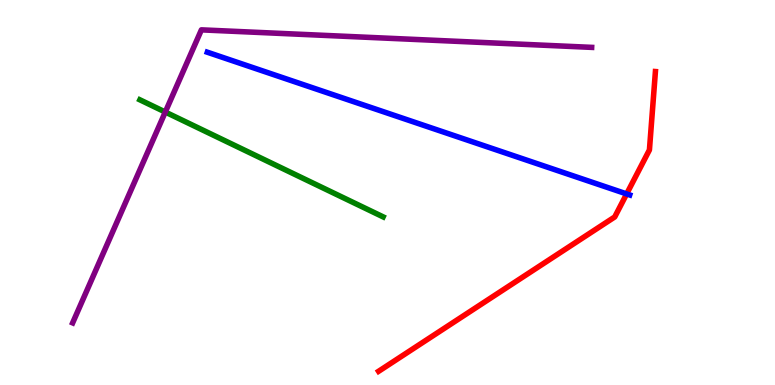[{'lines': ['blue', 'red'], 'intersections': [{'x': 8.09, 'y': 4.96}]}, {'lines': ['green', 'red'], 'intersections': []}, {'lines': ['purple', 'red'], 'intersections': []}, {'lines': ['blue', 'green'], 'intersections': []}, {'lines': ['blue', 'purple'], 'intersections': []}, {'lines': ['green', 'purple'], 'intersections': [{'x': 2.13, 'y': 7.09}]}]